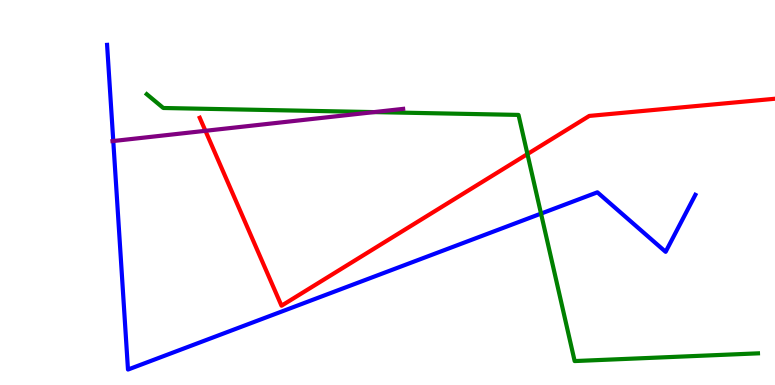[{'lines': ['blue', 'red'], 'intersections': []}, {'lines': ['green', 'red'], 'intersections': [{'x': 6.81, 'y': 6.0}]}, {'lines': ['purple', 'red'], 'intersections': [{'x': 2.65, 'y': 6.6}]}, {'lines': ['blue', 'green'], 'intersections': [{'x': 6.98, 'y': 4.45}]}, {'lines': ['blue', 'purple'], 'intersections': [{'x': 1.46, 'y': 6.34}]}, {'lines': ['green', 'purple'], 'intersections': [{'x': 4.83, 'y': 7.09}]}]